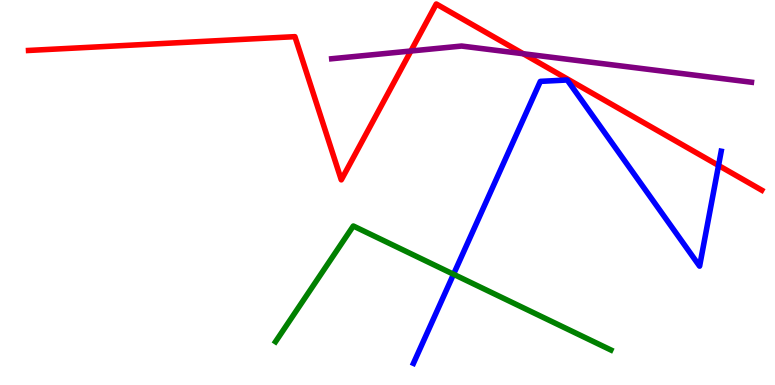[{'lines': ['blue', 'red'], 'intersections': [{'x': 9.27, 'y': 5.7}]}, {'lines': ['green', 'red'], 'intersections': []}, {'lines': ['purple', 'red'], 'intersections': [{'x': 5.3, 'y': 8.68}, {'x': 6.75, 'y': 8.6}]}, {'lines': ['blue', 'green'], 'intersections': [{'x': 5.85, 'y': 2.88}]}, {'lines': ['blue', 'purple'], 'intersections': []}, {'lines': ['green', 'purple'], 'intersections': []}]